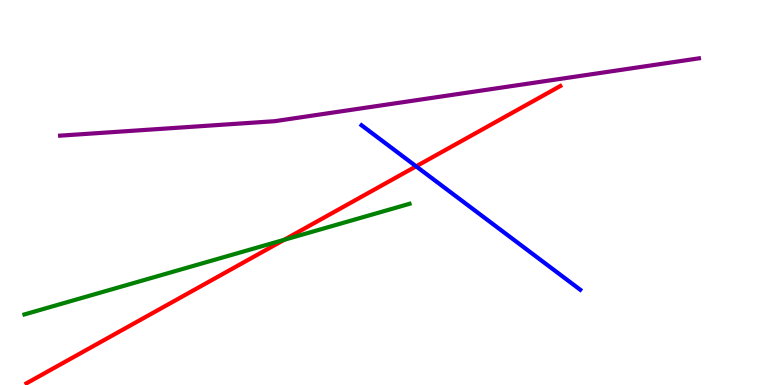[{'lines': ['blue', 'red'], 'intersections': [{'x': 5.37, 'y': 5.68}]}, {'lines': ['green', 'red'], 'intersections': [{'x': 3.67, 'y': 3.77}]}, {'lines': ['purple', 'red'], 'intersections': []}, {'lines': ['blue', 'green'], 'intersections': []}, {'lines': ['blue', 'purple'], 'intersections': []}, {'lines': ['green', 'purple'], 'intersections': []}]